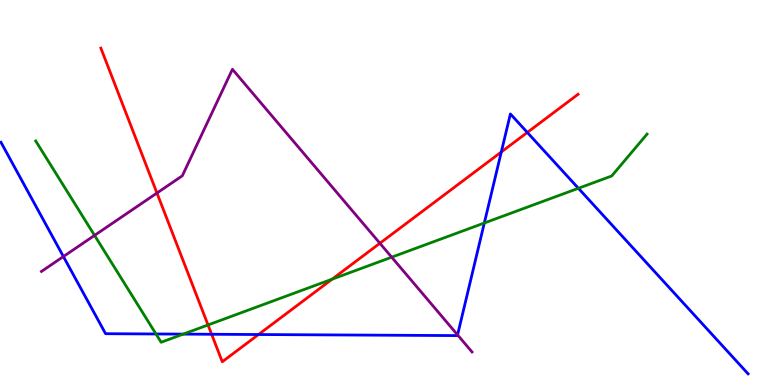[{'lines': ['blue', 'red'], 'intersections': [{'x': 2.73, 'y': 1.32}, {'x': 3.34, 'y': 1.31}, {'x': 6.47, 'y': 6.05}, {'x': 6.8, 'y': 6.56}]}, {'lines': ['green', 'red'], 'intersections': [{'x': 2.68, 'y': 1.56}, {'x': 4.29, 'y': 2.75}]}, {'lines': ['purple', 'red'], 'intersections': [{'x': 2.03, 'y': 4.99}, {'x': 4.9, 'y': 3.68}]}, {'lines': ['blue', 'green'], 'intersections': [{'x': 2.01, 'y': 1.33}, {'x': 2.36, 'y': 1.32}, {'x': 6.25, 'y': 4.21}, {'x': 7.46, 'y': 5.11}]}, {'lines': ['blue', 'purple'], 'intersections': [{'x': 0.818, 'y': 3.34}, {'x': 5.9, 'y': 1.3}]}, {'lines': ['green', 'purple'], 'intersections': [{'x': 1.22, 'y': 3.89}, {'x': 5.05, 'y': 3.32}]}]